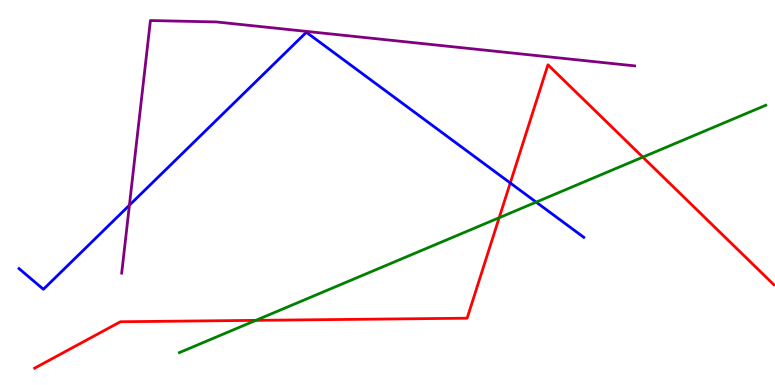[{'lines': ['blue', 'red'], 'intersections': [{'x': 6.58, 'y': 5.25}]}, {'lines': ['green', 'red'], 'intersections': [{'x': 3.3, 'y': 1.68}, {'x': 6.44, 'y': 4.34}, {'x': 8.29, 'y': 5.92}]}, {'lines': ['purple', 'red'], 'intersections': []}, {'lines': ['blue', 'green'], 'intersections': [{'x': 6.92, 'y': 4.75}]}, {'lines': ['blue', 'purple'], 'intersections': [{'x': 1.67, 'y': 4.67}]}, {'lines': ['green', 'purple'], 'intersections': []}]